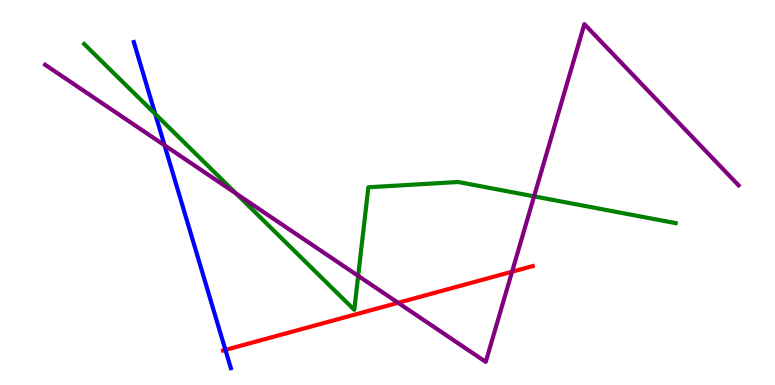[{'lines': ['blue', 'red'], 'intersections': [{'x': 2.91, 'y': 0.912}]}, {'lines': ['green', 'red'], 'intersections': []}, {'lines': ['purple', 'red'], 'intersections': [{'x': 5.14, 'y': 2.14}, {'x': 6.61, 'y': 2.94}]}, {'lines': ['blue', 'green'], 'intersections': [{'x': 2.0, 'y': 7.04}]}, {'lines': ['blue', 'purple'], 'intersections': [{'x': 2.12, 'y': 6.23}]}, {'lines': ['green', 'purple'], 'intersections': [{'x': 3.05, 'y': 4.97}, {'x': 4.62, 'y': 2.83}, {'x': 6.89, 'y': 4.9}]}]